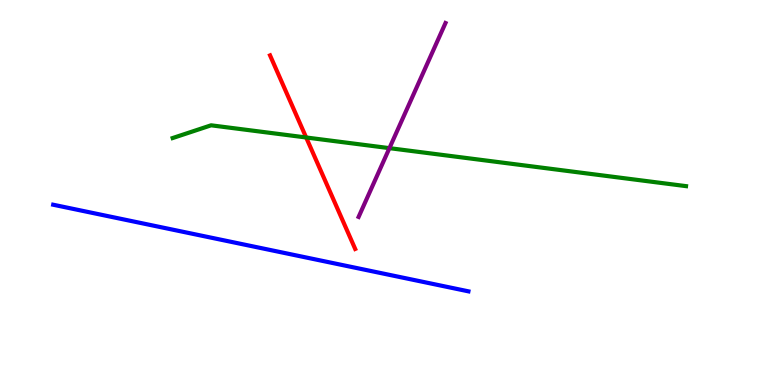[{'lines': ['blue', 'red'], 'intersections': []}, {'lines': ['green', 'red'], 'intersections': [{'x': 3.95, 'y': 6.43}]}, {'lines': ['purple', 'red'], 'intersections': []}, {'lines': ['blue', 'green'], 'intersections': []}, {'lines': ['blue', 'purple'], 'intersections': []}, {'lines': ['green', 'purple'], 'intersections': [{'x': 5.02, 'y': 6.15}]}]